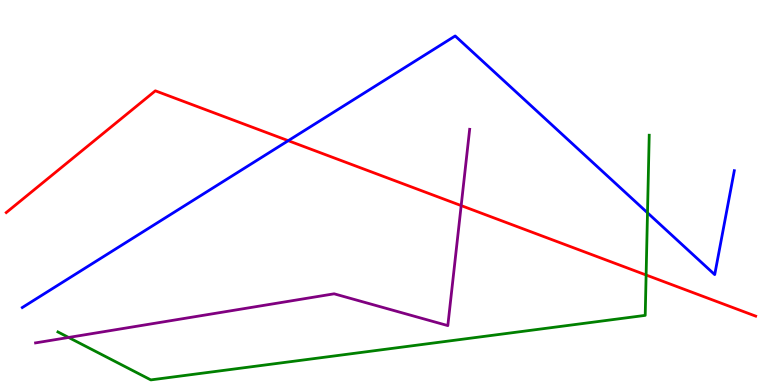[{'lines': ['blue', 'red'], 'intersections': [{'x': 3.72, 'y': 6.35}]}, {'lines': ['green', 'red'], 'intersections': [{'x': 8.34, 'y': 2.86}]}, {'lines': ['purple', 'red'], 'intersections': [{'x': 5.95, 'y': 4.66}]}, {'lines': ['blue', 'green'], 'intersections': [{'x': 8.35, 'y': 4.47}]}, {'lines': ['blue', 'purple'], 'intersections': []}, {'lines': ['green', 'purple'], 'intersections': [{'x': 0.885, 'y': 1.23}]}]